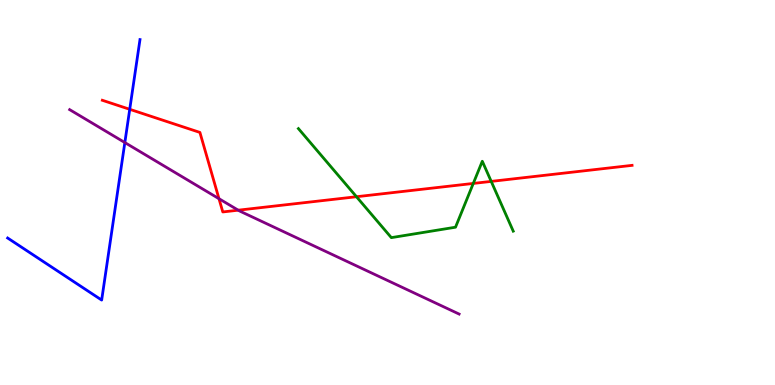[{'lines': ['blue', 'red'], 'intersections': [{'x': 1.67, 'y': 7.16}]}, {'lines': ['green', 'red'], 'intersections': [{'x': 4.6, 'y': 4.89}, {'x': 6.11, 'y': 5.24}, {'x': 6.34, 'y': 5.29}]}, {'lines': ['purple', 'red'], 'intersections': [{'x': 2.83, 'y': 4.84}, {'x': 3.07, 'y': 4.54}]}, {'lines': ['blue', 'green'], 'intersections': []}, {'lines': ['blue', 'purple'], 'intersections': [{'x': 1.61, 'y': 6.3}]}, {'lines': ['green', 'purple'], 'intersections': []}]